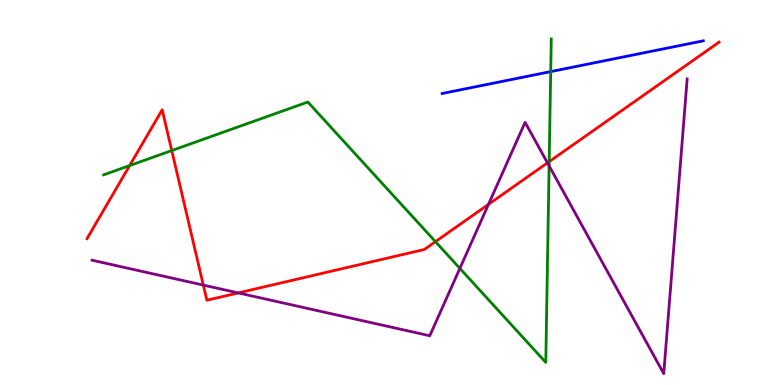[{'lines': ['blue', 'red'], 'intersections': []}, {'lines': ['green', 'red'], 'intersections': [{'x': 1.67, 'y': 5.7}, {'x': 2.22, 'y': 6.09}, {'x': 5.62, 'y': 3.72}, {'x': 7.09, 'y': 5.8}]}, {'lines': ['purple', 'red'], 'intersections': [{'x': 2.62, 'y': 2.59}, {'x': 3.07, 'y': 2.39}, {'x': 6.3, 'y': 4.69}, {'x': 7.06, 'y': 5.77}]}, {'lines': ['blue', 'green'], 'intersections': [{'x': 7.11, 'y': 8.14}]}, {'lines': ['blue', 'purple'], 'intersections': []}, {'lines': ['green', 'purple'], 'intersections': [{'x': 5.93, 'y': 3.03}, {'x': 7.09, 'y': 5.69}]}]